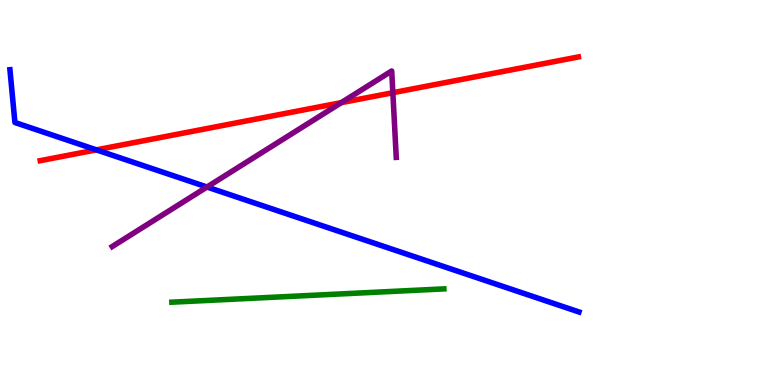[{'lines': ['blue', 'red'], 'intersections': [{'x': 1.24, 'y': 6.11}]}, {'lines': ['green', 'red'], 'intersections': []}, {'lines': ['purple', 'red'], 'intersections': [{'x': 4.4, 'y': 7.33}, {'x': 5.07, 'y': 7.59}]}, {'lines': ['blue', 'green'], 'intersections': []}, {'lines': ['blue', 'purple'], 'intersections': [{'x': 2.67, 'y': 5.14}]}, {'lines': ['green', 'purple'], 'intersections': []}]